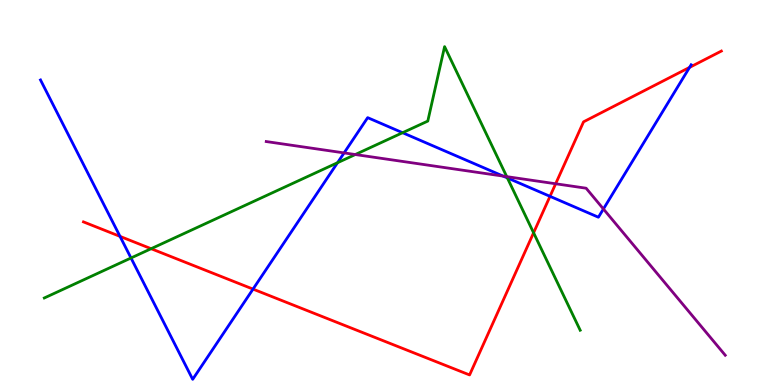[{'lines': ['blue', 'red'], 'intersections': [{'x': 1.55, 'y': 3.86}, {'x': 3.26, 'y': 2.49}, {'x': 7.1, 'y': 4.9}, {'x': 8.9, 'y': 8.25}]}, {'lines': ['green', 'red'], 'intersections': [{'x': 1.95, 'y': 3.54}, {'x': 6.89, 'y': 3.95}]}, {'lines': ['purple', 'red'], 'intersections': [{'x': 7.17, 'y': 5.23}]}, {'lines': ['blue', 'green'], 'intersections': [{'x': 1.69, 'y': 3.3}, {'x': 4.36, 'y': 5.77}, {'x': 5.19, 'y': 6.55}, {'x': 6.55, 'y': 5.38}]}, {'lines': ['blue', 'purple'], 'intersections': [{'x': 4.44, 'y': 6.03}, {'x': 6.49, 'y': 5.43}, {'x': 7.79, 'y': 4.57}]}, {'lines': ['green', 'purple'], 'intersections': [{'x': 4.58, 'y': 5.99}, {'x': 6.54, 'y': 5.41}]}]